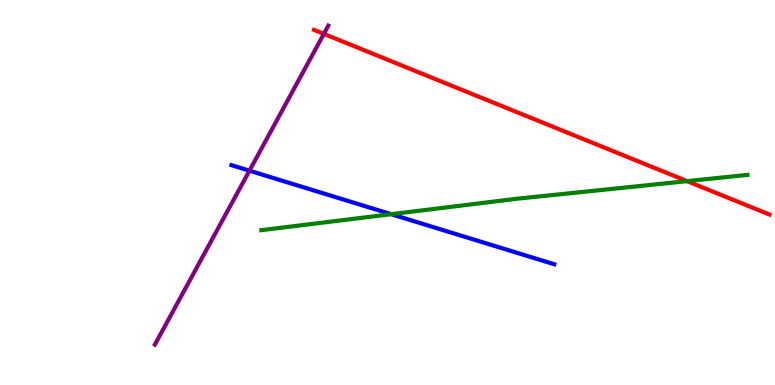[{'lines': ['blue', 'red'], 'intersections': []}, {'lines': ['green', 'red'], 'intersections': [{'x': 8.87, 'y': 5.3}]}, {'lines': ['purple', 'red'], 'intersections': [{'x': 4.18, 'y': 9.12}]}, {'lines': ['blue', 'green'], 'intersections': [{'x': 5.05, 'y': 4.44}]}, {'lines': ['blue', 'purple'], 'intersections': [{'x': 3.22, 'y': 5.57}]}, {'lines': ['green', 'purple'], 'intersections': []}]